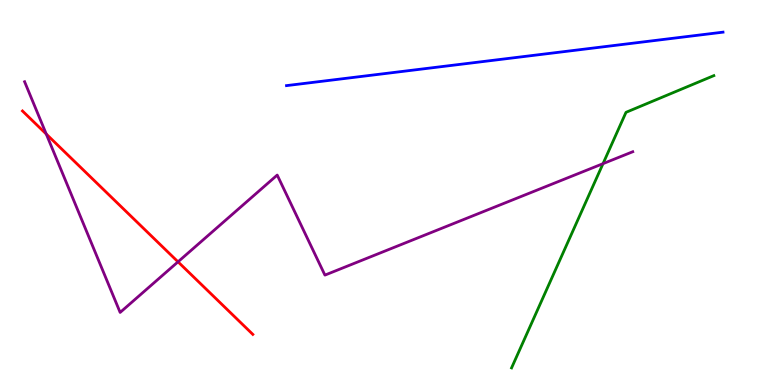[{'lines': ['blue', 'red'], 'intersections': []}, {'lines': ['green', 'red'], 'intersections': []}, {'lines': ['purple', 'red'], 'intersections': [{'x': 0.597, 'y': 6.52}, {'x': 2.3, 'y': 3.2}]}, {'lines': ['blue', 'green'], 'intersections': []}, {'lines': ['blue', 'purple'], 'intersections': []}, {'lines': ['green', 'purple'], 'intersections': [{'x': 7.78, 'y': 5.75}]}]